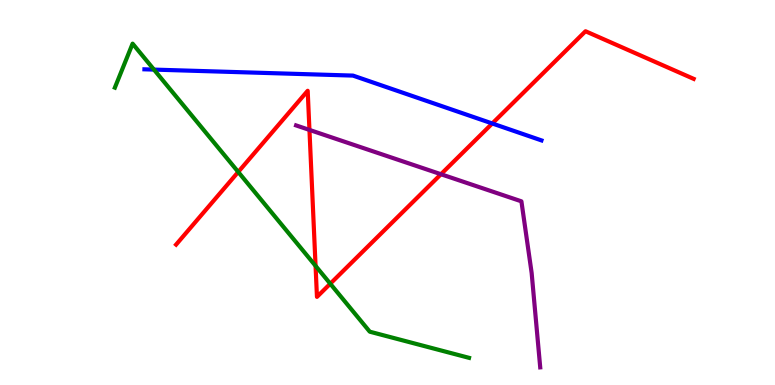[{'lines': ['blue', 'red'], 'intersections': [{'x': 6.35, 'y': 6.79}]}, {'lines': ['green', 'red'], 'intersections': [{'x': 3.07, 'y': 5.53}, {'x': 4.07, 'y': 3.09}, {'x': 4.26, 'y': 2.63}]}, {'lines': ['purple', 'red'], 'intersections': [{'x': 3.99, 'y': 6.63}, {'x': 5.69, 'y': 5.47}]}, {'lines': ['blue', 'green'], 'intersections': [{'x': 1.99, 'y': 8.19}]}, {'lines': ['blue', 'purple'], 'intersections': []}, {'lines': ['green', 'purple'], 'intersections': []}]